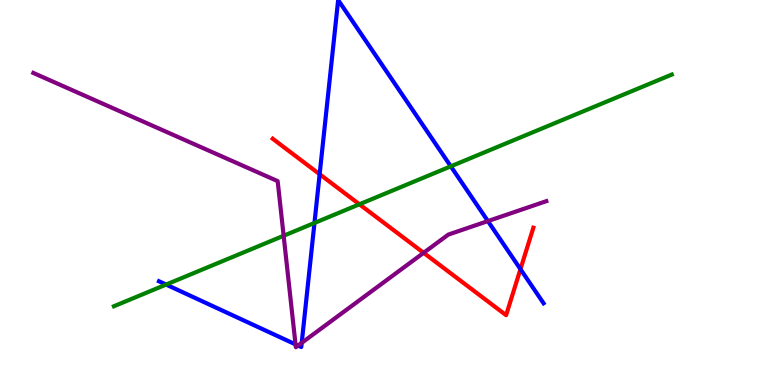[{'lines': ['blue', 'red'], 'intersections': [{'x': 4.12, 'y': 5.47}, {'x': 6.72, 'y': 3.01}]}, {'lines': ['green', 'red'], 'intersections': [{'x': 4.64, 'y': 4.69}]}, {'lines': ['purple', 'red'], 'intersections': [{'x': 5.47, 'y': 3.43}]}, {'lines': ['blue', 'green'], 'intersections': [{'x': 2.14, 'y': 2.61}, {'x': 4.06, 'y': 4.21}, {'x': 5.82, 'y': 5.68}]}, {'lines': ['blue', 'purple'], 'intersections': [{'x': 3.81, 'y': 1.06}, {'x': 3.85, 'y': 1.02}, {'x': 3.89, 'y': 1.09}, {'x': 6.3, 'y': 4.26}]}, {'lines': ['green', 'purple'], 'intersections': [{'x': 3.66, 'y': 3.88}]}]